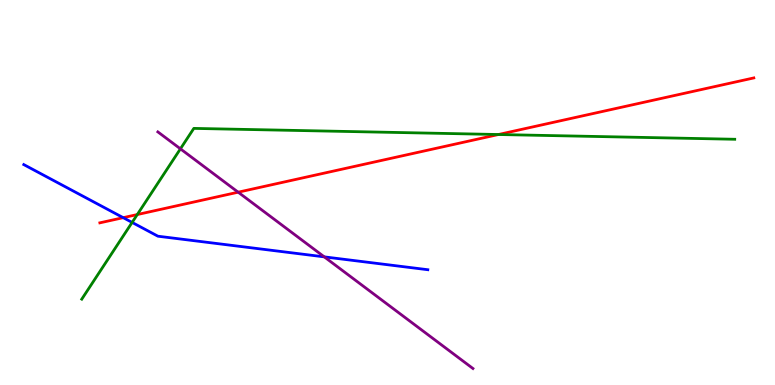[{'lines': ['blue', 'red'], 'intersections': [{'x': 1.59, 'y': 4.35}]}, {'lines': ['green', 'red'], 'intersections': [{'x': 1.77, 'y': 4.43}, {'x': 6.43, 'y': 6.51}]}, {'lines': ['purple', 'red'], 'intersections': [{'x': 3.07, 'y': 5.01}]}, {'lines': ['blue', 'green'], 'intersections': [{'x': 1.7, 'y': 4.22}]}, {'lines': ['blue', 'purple'], 'intersections': [{'x': 4.18, 'y': 3.33}]}, {'lines': ['green', 'purple'], 'intersections': [{'x': 2.33, 'y': 6.13}]}]